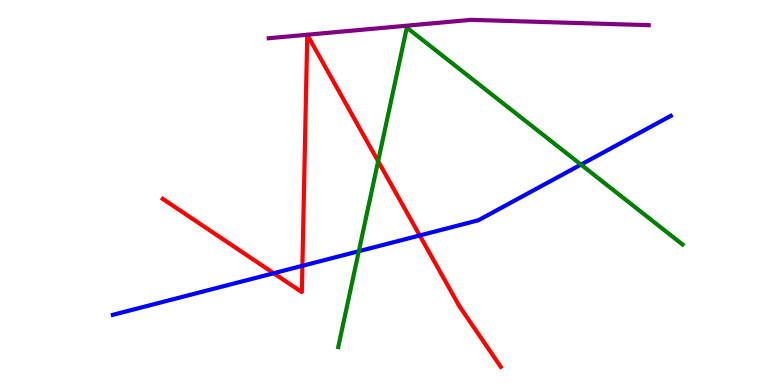[{'lines': ['blue', 'red'], 'intersections': [{'x': 3.53, 'y': 2.9}, {'x': 3.9, 'y': 3.1}, {'x': 5.42, 'y': 3.88}]}, {'lines': ['green', 'red'], 'intersections': [{'x': 4.88, 'y': 5.81}]}, {'lines': ['purple', 'red'], 'intersections': []}, {'lines': ['blue', 'green'], 'intersections': [{'x': 4.63, 'y': 3.47}, {'x': 7.5, 'y': 5.72}]}, {'lines': ['blue', 'purple'], 'intersections': []}, {'lines': ['green', 'purple'], 'intersections': []}]